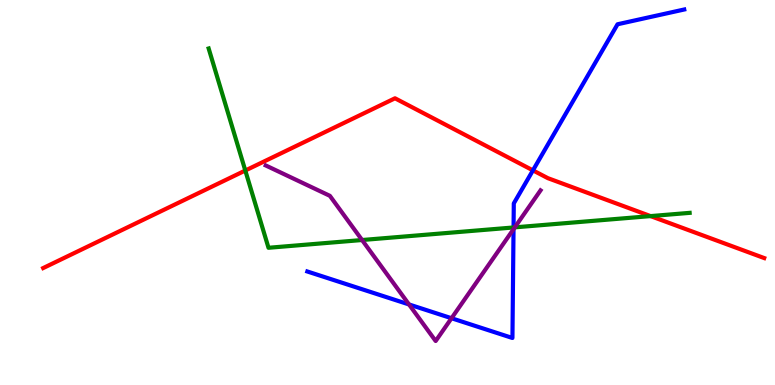[{'lines': ['blue', 'red'], 'intersections': [{'x': 6.88, 'y': 5.58}]}, {'lines': ['green', 'red'], 'intersections': [{'x': 3.17, 'y': 5.57}, {'x': 8.39, 'y': 4.39}]}, {'lines': ['purple', 'red'], 'intersections': []}, {'lines': ['blue', 'green'], 'intersections': [{'x': 6.63, 'y': 4.09}]}, {'lines': ['blue', 'purple'], 'intersections': [{'x': 5.28, 'y': 2.09}, {'x': 5.83, 'y': 1.73}, {'x': 6.63, 'y': 4.05}]}, {'lines': ['green', 'purple'], 'intersections': [{'x': 4.67, 'y': 3.77}, {'x': 6.64, 'y': 4.09}]}]